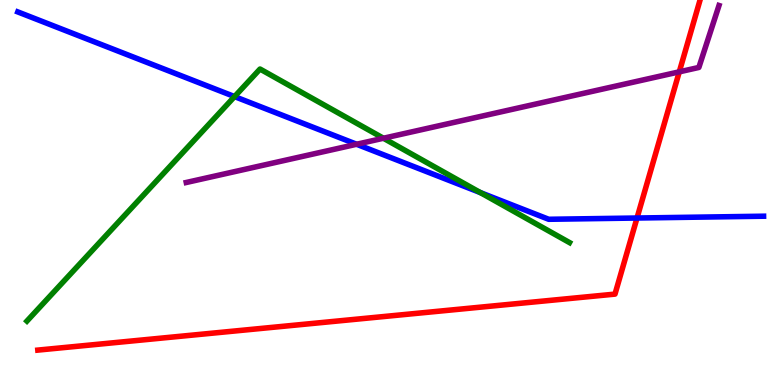[{'lines': ['blue', 'red'], 'intersections': [{'x': 8.22, 'y': 4.34}]}, {'lines': ['green', 'red'], 'intersections': []}, {'lines': ['purple', 'red'], 'intersections': [{'x': 8.76, 'y': 8.13}]}, {'lines': ['blue', 'green'], 'intersections': [{'x': 3.03, 'y': 7.49}, {'x': 6.2, 'y': 5.0}]}, {'lines': ['blue', 'purple'], 'intersections': [{'x': 4.6, 'y': 6.25}]}, {'lines': ['green', 'purple'], 'intersections': [{'x': 4.95, 'y': 6.41}]}]